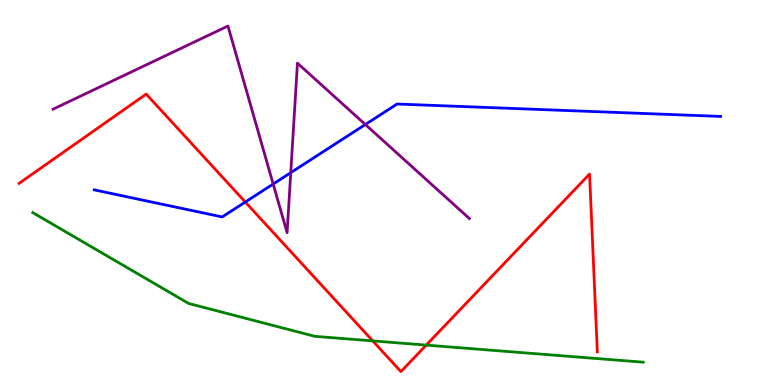[{'lines': ['blue', 'red'], 'intersections': [{'x': 3.17, 'y': 4.75}]}, {'lines': ['green', 'red'], 'intersections': [{'x': 4.81, 'y': 1.15}, {'x': 5.5, 'y': 1.04}]}, {'lines': ['purple', 'red'], 'intersections': []}, {'lines': ['blue', 'green'], 'intersections': []}, {'lines': ['blue', 'purple'], 'intersections': [{'x': 3.52, 'y': 5.22}, {'x': 3.75, 'y': 5.52}, {'x': 4.71, 'y': 6.77}]}, {'lines': ['green', 'purple'], 'intersections': []}]